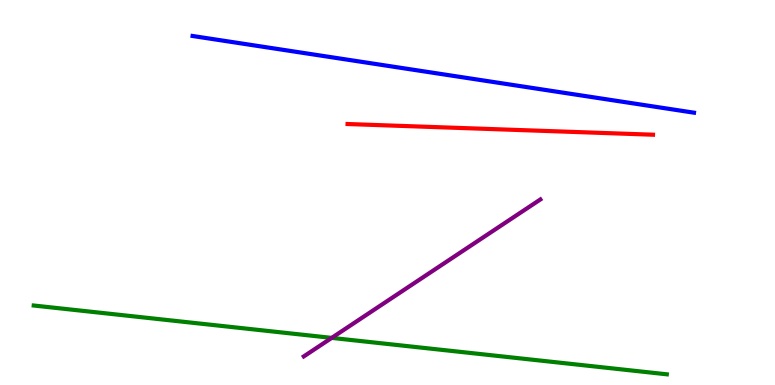[{'lines': ['blue', 'red'], 'intersections': []}, {'lines': ['green', 'red'], 'intersections': []}, {'lines': ['purple', 'red'], 'intersections': []}, {'lines': ['blue', 'green'], 'intersections': []}, {'lines': ['blue', 'purple'], 'intersections': []}, {'lines': ['green', 'purple'], 'intersections': [{'x': 4.28, 'y': 1.22}]}]